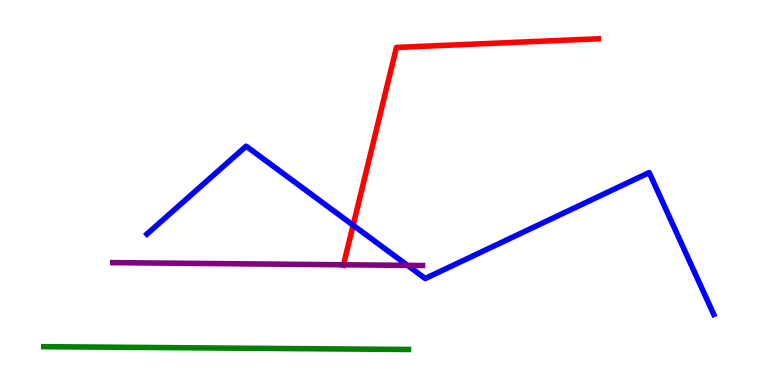[{'lines': ['blue', 'red'], 'intersections': [{'x': 4.56, 'y': 4.15}]}, {'lines': ['green', 'red'], 'intersections': []}, {'lines': ['purple', 'red'], 'intersections': [{'x': 4.43, 'y': 3.12}]}, {'lines': ['blue', 'green'], 'intersections': []}, {'lines': ['blue', 'purple'], 'intersections': [{'x': 5.26, 'y': 3.11}]}, {'lines': ['green', 'purple'], 'intersections': []}]